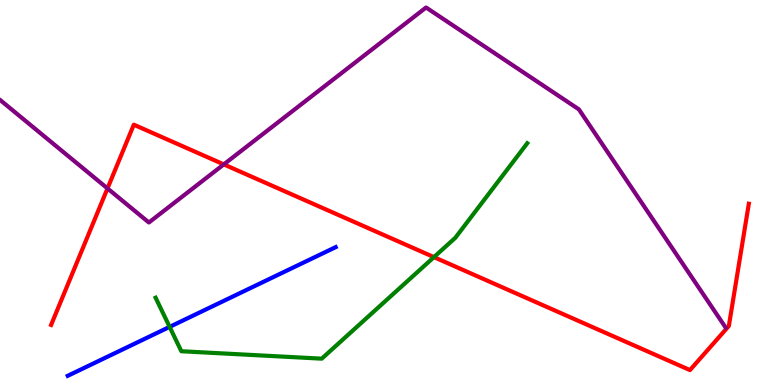[{'lines': ['blue', 'red'], 'intersections': []}, {'lines': ['green', 'red'], 'intersections': [{'x': 5.6, 'y': 3.32}]}, {'lines': ['purple', 'red'], 'intersections': [{'x': 1.39, 'y': 5.11}, {'x': 2.89, 'y': 5.73}]}, {'lines': ['blue', 'green'], 'intersections': [{'x': 2.19, 'y': 1.51}]}, {'lines': ['blue', 'purple'], 'intersections': []}, {'lines': ['green', 'purple'], 'intersections': []}]